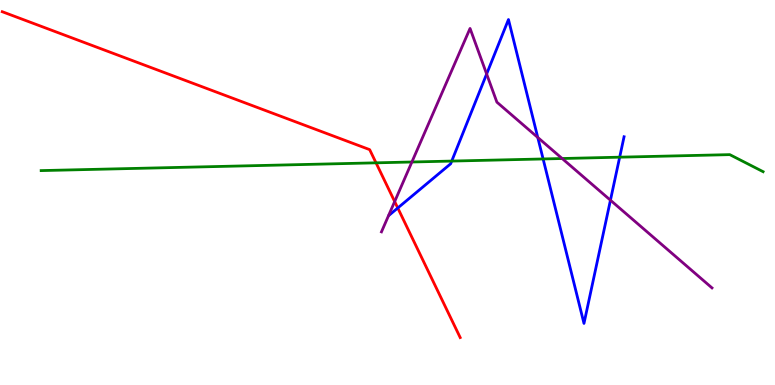[{'lines': ['blue', 'red'], 'intersections': [{'x': 5.13, 'y': 4.6}]}, {'lines': ['green', 'red'], 'intersections': [{'x': 4.85, 'y': 5.77}]}, {'lines': ['purple', 'red'], 'intersections': [{'x': 5.09, 'y': 4.77}]}, {'lines': ['blue', 'green'], 'intersections': [{'x': 5.83, 'y': 5.82}, {'x': 7.01, 'y': 5.87}, {'x': 8.0, 'y': 5.92}]}, {'lines': ['blue', 'purple'], 'intersections': [{'x': 6.28, 'y': 8.08}, {'x': 6.94, 'y': 6.43}, {'x': 7.88, 'y': 4.8}]}, {'lines': ['green', 'purple'], 'intersections': [{'x': 5.31, 'y': 5.79}, {'x': 7.25, 'y': 5.88}]}]